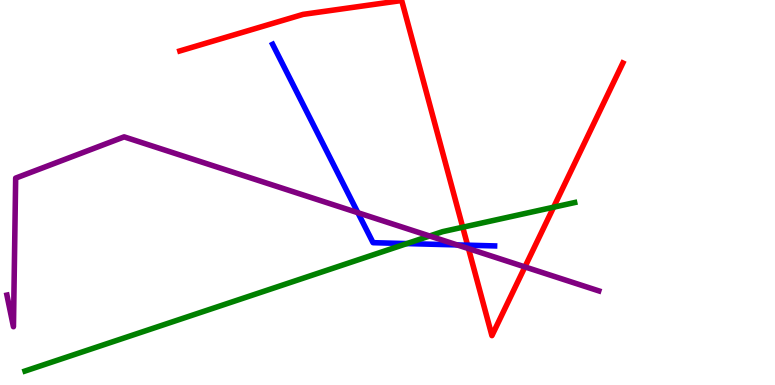[{'lines': ['blue', 'red'], 'intersections': [{'x': 6.03, 'y': 3.63}]}, {'lines': ['green', 'red'], 'intersections': [{'x': 5.97, 'y': 4.1}, {'x': 7.14, 'y': 4.62}]}, {'lines': ['purple', 'red'], 'intersections': [{'x': 6.05, 'y': 3.54}, {'x': 6.77, 'y': 3.07}]}, {'lines': ['blue', 'green'], 'intersections': [{'x': 5.25, 'y': 3.67}]}, {'lines': ['blue', 'purple'], 'intersections': [{'x': 4.62, 'y': 4.48}, {'x': 5.9, 'y': 3.64}]}, {'lines': ['green', 'purple'], 'intersections': [{'x': 5.54, 'y': 3.87}]}]